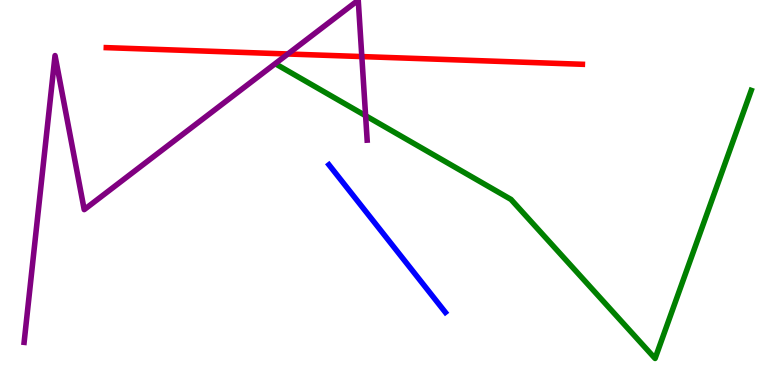[{'lines': ['blue', 'red'], 'intersections': []}, {'lines': ['green', 'red'], 'intersections': []}, {'lines': ['purple', 'red'], 'intersections': [{'x': 3.71, 'y': 8.6}, {'x': 4.67, 'y': 8.53}]}, {'lines': ['blue', 'green'], 'intersections': []}, {'lines': ['blue', 'purple'], 'intersections': []}, {'lines': ['green', 'purple'], 'intersections': [{'x': 4.72, 'y': 6.99}]}]